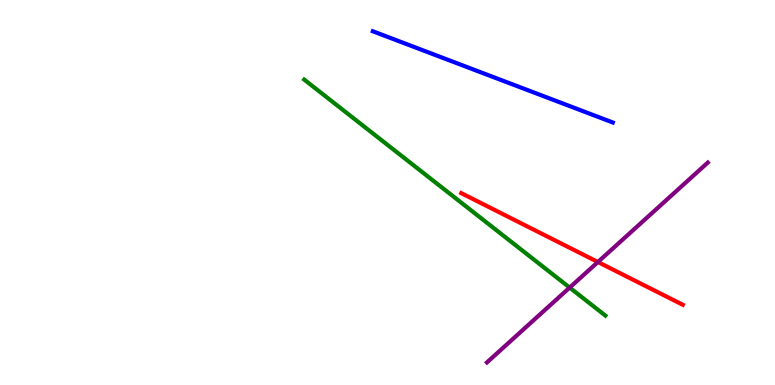[{'lines': ['blue', 'red'], 'intersections': []}, {'lines': ['green', 'red'], 'intersections': []}, {'lines': ['purple', 'red'], 'intersections': [{'x': 7.72, 'y': 3.19}]}, {'lines': ['blue', 'green'], 'intersections': []}, {'lines': ['blue', 'purple'], 'intersections': []}, {'lines': ['green', 'purple'], 'intersections': [{'x': 7.35, 'y': 2.53}]}]